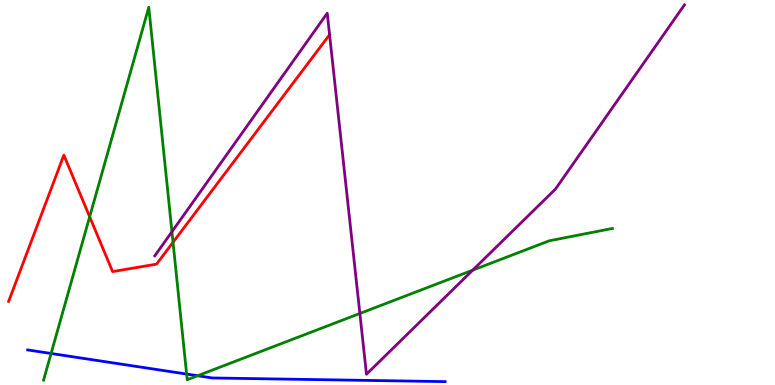[{'lines': ['blue', 'red'], 'intersections': []}, {'lines': ['green', 'red'], 'intersections': [{'x': 1.16, 'y': 4.37}, {'x': 2.23, 'y': 3.71}]}, {'lines': ['purple', 'red'], 'intersections': [{'x': 4.25, 'y': 9.1}]}, {'lines': ['blue', 'green'], 'intersections': [{'x': 0.659, 'y': 0.819}, {'x': 2.41, 'y': 0.284}, {'x': 2.55, 'y': 0.241}]}, {'lines': ['blue', 'purple'], 'intersections': []}, {'lines': ['green', 'purple'], 'intersections': [{'x': 2.22, 'y': 3.98}, {'x': 4.64, 'y': 1.86}, {'x': 6.1, 'y': 2.98}]}]